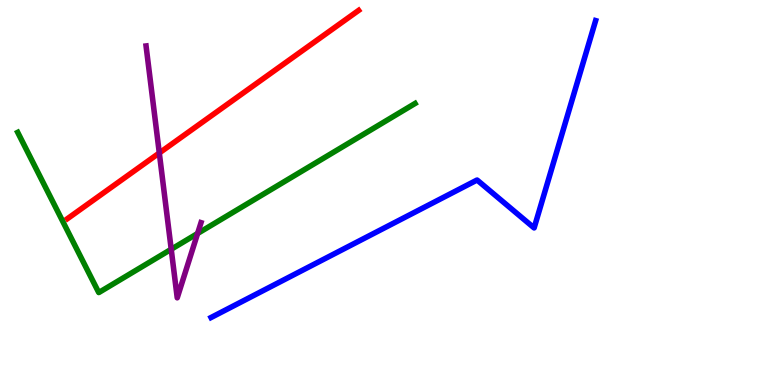[{'lines': ['blue', 'red'], 'intersections': []}, {'lines': ['green', 'red'], 'intersections': []}, {'lines': ['purple', 'red'], 'intersections': [{'x': 2.06, 'y': 6.03}]}, {'lines': ['blue', 'green'], 'intersections': []}, {'lines': ['blue', 'purple'], 'intersections': []}, {'lines': ['green', 'purple'], 'intersections': [{'x': 2.21, 'y': 3.53}, {'x': 2.55, 'y': 3.94}]}]